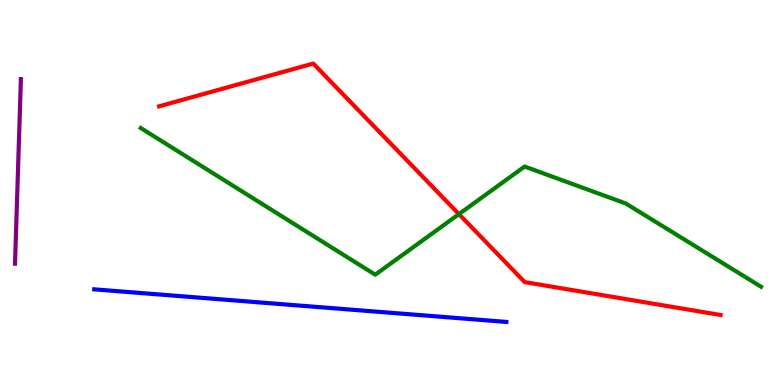[{'lines': ['blue', 'red'], 'intersections': []}, {'lines': ['green', 'red'], 'intersections': [{'x': 5.92, 'y': 4.44}]}, {'lines': ['purple', 'red'], 'intersections': []}, {'lines': ['blue', 'green'], 'intersections': []}, {'lines': ['blue', 'purple'], 'intersections': []}, {'lines': ['green', 'purple'], 'intersections': []}]